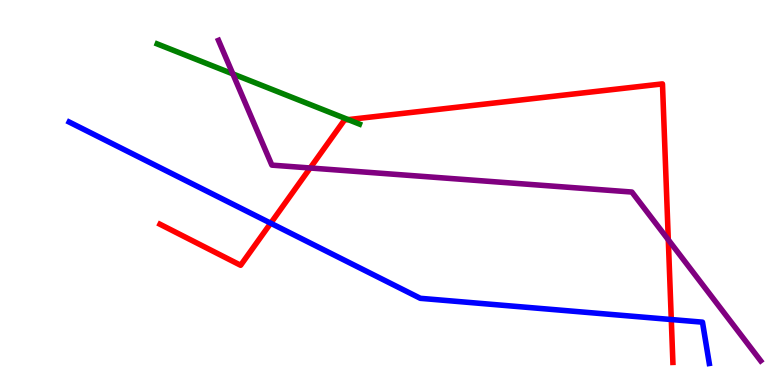[{'lines': ['blue', 'red'], 'intersections': [{'x': 3.49, 'y': 4.2}, {'x': 8.66, 'y': 1.7}]}, {'lines': ['green', 'red'], 'intersections': [{'x': 4.49, 'y': 6.89}]}, {'lines': ['purple', 'red'], 'intersections': [{'x': 4.0, 'y': 5.64}, {'x': 8.62, 'y': 3.77}]}, {'lines': ['blue', 'green'], 'intersections': []}, {'lines': ['blue', 'purple'], 'intersections': []}, {'lines': ['green', 'purple'], 'intersections': [{'x': 3.0, 'y': 8.08}]}]